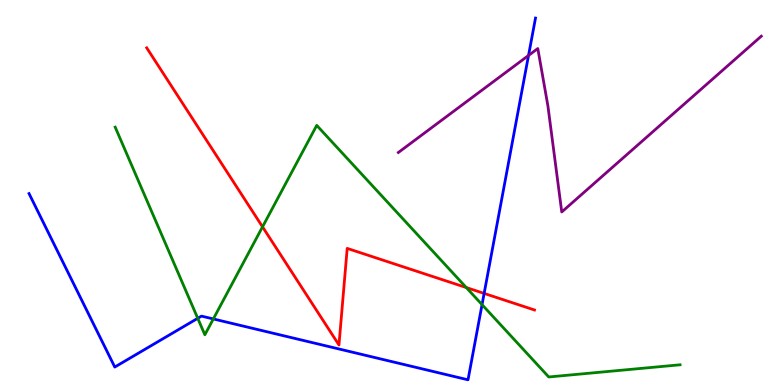[{'lines': ['blue', 'red'], 'intersections': [{'x': 6.25, 'y': 2.38}]}, {'lines': ['green', 'red'], 'intersections': [{'x': 3.39, 'y': 4.11}, {'x': 6.02, 'y': 2.53}]}, {'lines': ['purple', 'red'], 'intersections': []}, {'lines': ['blue', 'green'], 'intersections': [{'x': 2.55, 'y': 1.73}, {'x': 2.75, 'y': 1.72}, {'x': 6.22, 'y': 2.09}]}, {'lines': ['blue', 'purple'], 'intersections': [{'x': 6.82, 'y': 8.56}]}, {'lines': ['green', 'purple'], 'intersections': []}]